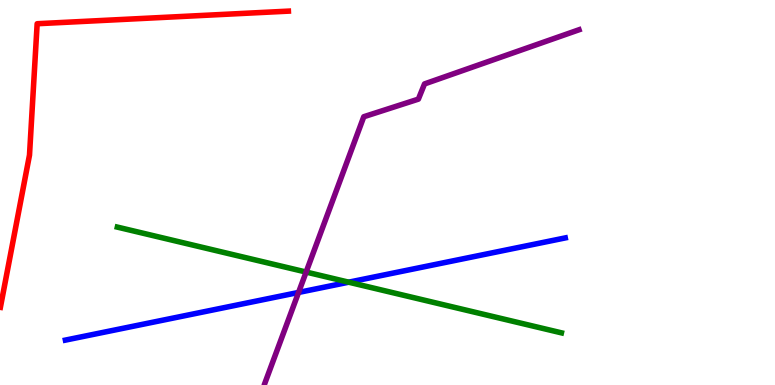[{'lines': ['blue', 'red'], 'intersections': []}, {'lines': ['green', 'red'], 'intersections': []}, {'lines': ['purple', 'red'], 'intersections': []}, {'lines': ['blue', 'green'], 'intersections': [{'x': 4.5, 'y': 2.67}]}, {'lines': ['blue', 'purple'], 'intersections': [{'x': 3.85, 'y': 2.4}]}, {'lines': ['green', 'purple'], 'intersections': [{'x': 3.95, 'y': 2.93}]}]